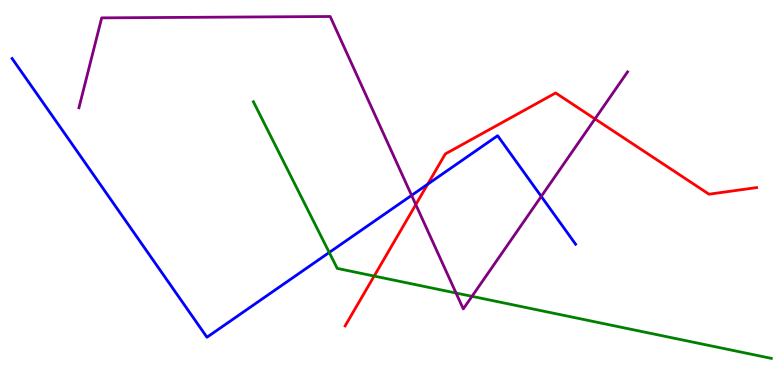[{'lines': ['blue', 'red'], 'intersections': [{'x': 5.52, 'y': 5.22}]}, {'lines': ['green', 'red'], 'intersections': [{'x': 4.83, 'y': 2.83}]}, {'lines': ['purple', 'red'], 'intersections': [{'x': 5.37, 'y': 4.69}, {'x': 7.68, 'y': 6.91}]}, {'lines': ['blue', 'green'], 'intersections': [{'x': 4.25, 'y': 3.44}]}, {'lines': ['blue', 'purple'], 'intersections': [{'x': 5.31, 'y': 4.93}, {'x': 6.98, 'y': 4.9}]}, {'lines': ['green', 'purple'], 'intersections': [{'x': 5.88, 'y': 2.39}, {'x': 6.09, 'y': 2.3}]}]